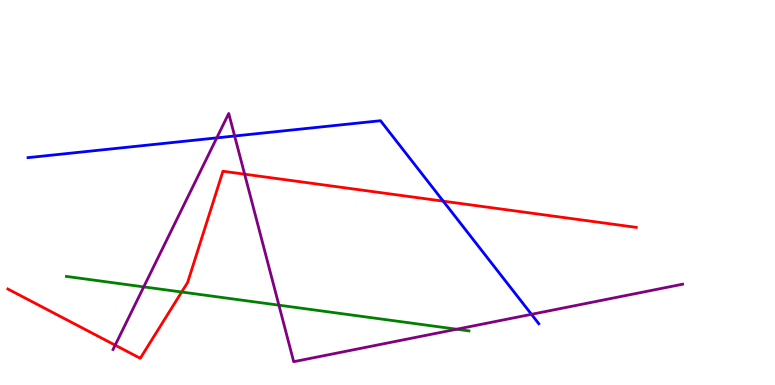[{'lines': ['blue', 'red'], 'intersections': [{'x': 5.72, 'y': 4.78}]}, {'lines': ['green', 'red'], 'intersections': [{'x': 2.34, 'y': 2.42}]}, {'lines': ['purple', 'red'], 'intersections': [{'x': 1.49, 'y': 1.03}, {'x': 3.16, 'y': 5.48}]}, {'lines': ['blue', 'green'], 'intersections': []}, {'lines': ['blue', 'purple'], 'intersections': [{'x': 2.8, 'y': 6.42}, {'x': 3.03, 'y': 6.47}, {'x': 6.86, 'y': 1.84}]}, {'lines': ['green', 'purple'], 'intersections': [{'x': 1.85, 'y': 2.55}, {'x': 3.6, 'y': 2.07}, {'x': 5.89, 'y': 1.45}]}]